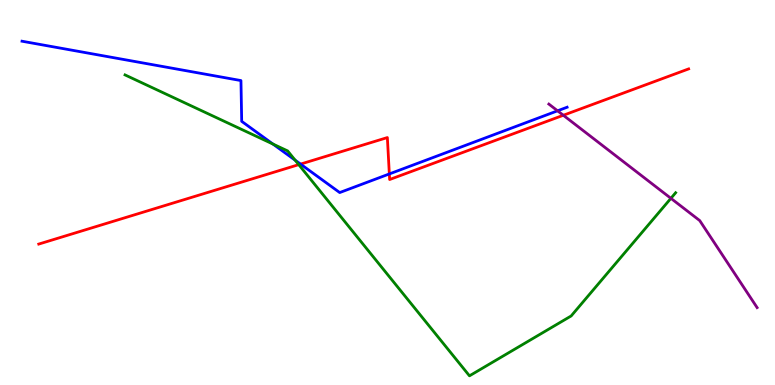[{'lines': ['blue', 'red'], 'intersections': [{'x': 3.88, 'y': 5.74}, {'x': 5.02, 'y': 5.48}]}, {'lines': ['green', 'red'], 'intersections': [{'x': 3.85, 'y': 5.72}]}, {'lines': ['purple', 'red'], 'intersections': [{'x': 7.27, 'y': 7.01}]}, {'lines': ['blue', 'green'], 'intersections': [{'x': 3.52, 'y': 6.26}, {'x': 3.81, 'y': 5.84}]}, {'lines': ['blue', 'purple'], 'intersections': [{'x': 7.19, 'y': 7.12}]}, {'lines': ['green', 'purple'], 'intersections': [{'x': 8.66, 'y': 4.85}]}]